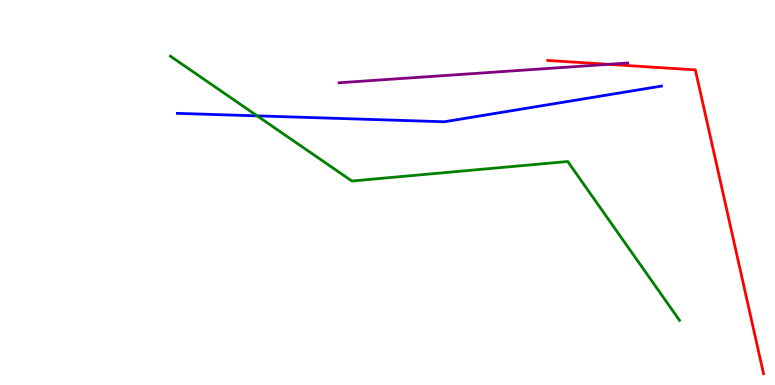[{'lines': ['blue', 'red'], 'intersections': []}, {'lines': ['green', 'red'], 'intersections': []}, {'lines': ['purple', 'red'], 'intersections': [{'x': 7.85, 'y': 8.33}]}, {'lines': ['blue', 'green'], 'intersections': [{'x': 3.32, 'y': 6.99}]}, {'lines': ['blue', 'purple'], 'intersections': []}, {'lines': ['green', 'purple'], 'intersections': []}]